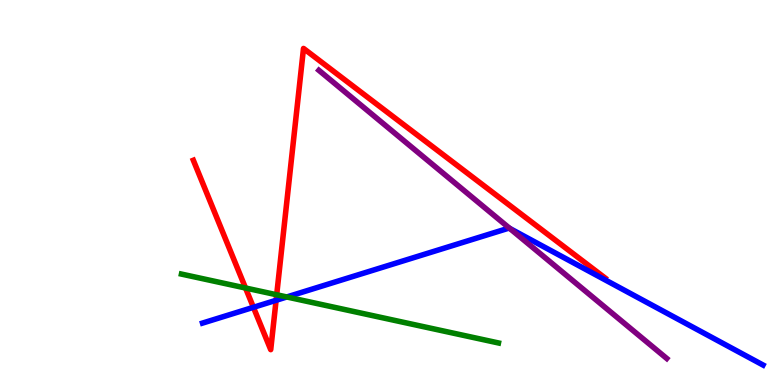[{'lines': ['blue', 'red'], 'intersections': [{'x': 3.27, 'y': 2.02}, {'x': 3.56, 'y': 2.2}]}, {'lines': ['green', 'red'], 'intersections': [{'x': 3.17, 'y': 2.52}, {'x': 3.57, 'y': 2.34}]}, {'lines': ['purple', 'red'], 'intersections': []}, {'lines': ['blue', 'green'], 'intersections': [{'x': 3.7, 'y': 2.29}]}, {'lines': ['blue', 'purple'], 'intersections': [{'x': 6.58, 'y': 4.07}]}, {'lines': ['green', 'purple'], 'intersections': []}]